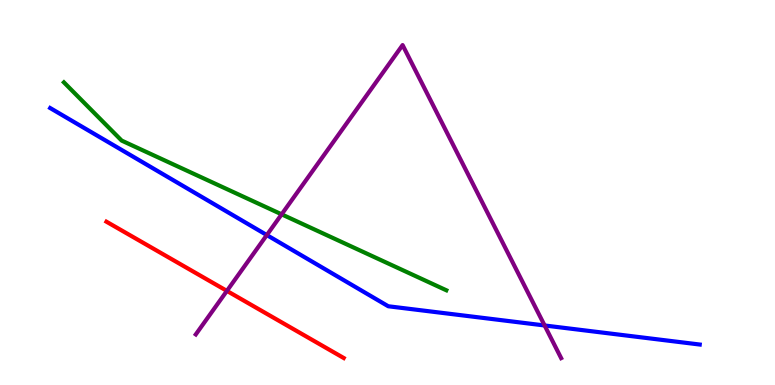[{'lines': ['blue', 'red'], 'intersections': []}, {'lines': ['green', 'red'], 'intersections': []}, {'lines': ['purple', 'red'], 'intersections': [{'x': 2.93, 'y': 2.44}]}, {'lines': ['blue', 'green'], 'intersections': []}, {'lines': ['blue', 'purple'], 'intersections': [{'x': 3.44, 'y': 3.89}, {'x': 7.03, 'y': 1.55}]}, {'lines': ['green', 'purple'], 'intersections': [{'x': 3.63, 'y': 4.43}]}]